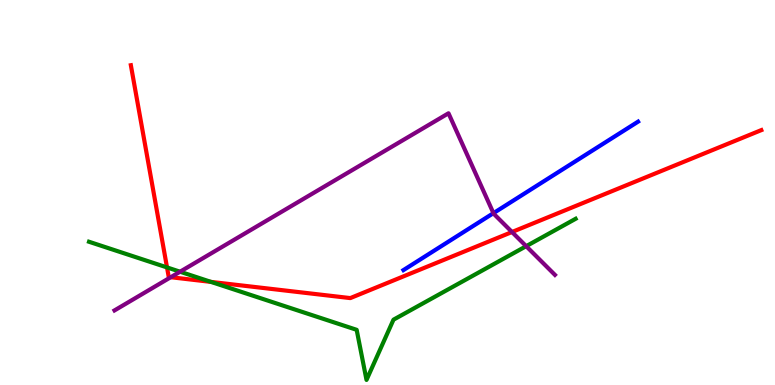[{'lines': ['blue', 'red'], 'intersections': []}, {'lines': ['green', 'red'], 'intersections': [{'x': 2.16, 'y': 3.05}, {'x': 2.72, 'y': 2.68}]}, {'lines': ['purple', 'red'], 'intersections': [{'x': 2.2, 'y': 2.8}, {'x': 6.61, 'y': 3.97}]}, {'lines': ['blue', 'green'], 'intersections': []}, {'lines': ['blue', 'purple'], 'intersections': [{'x': 6.37, 'y': 4.46}]}, {'lines': ['green', 'purple'], 'intersections': [{'x': 2.32, 'y': 2.94}, {'x': 6.79, 'y': 3.61}]}]